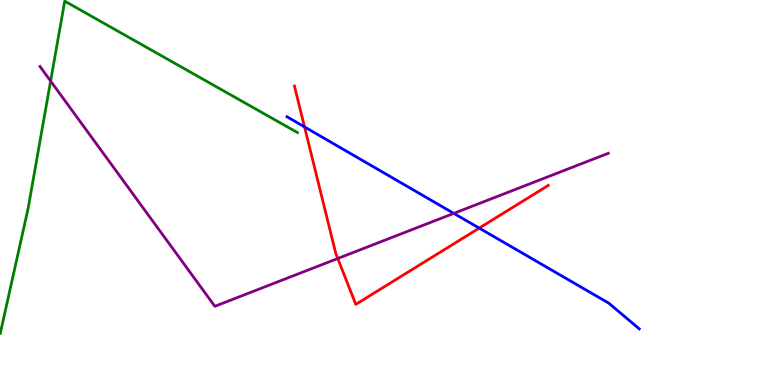[{'lines': ['blue', 'red'], 'intersections': [{'x': 3.93, 'y': 6.7}, {'x': 6.18, 'y': 4.08}]}, {'lines': ['green', 'red'], 'intersections': []}, {'lines': ['purple', 'red'], 'intersections': [{'x': 4.36, 'y': 3.29}]}, {'lines': ['blue', 'green'], 'intersections': []}, {'lines': ['blue', 'purple'], 'intersections': [{'x': 5.86, 'y': 4.46}]}, {'lines': ['green', 'purple'], 'intersections': [{'x': 0.653, 'y': 7.89}]}]